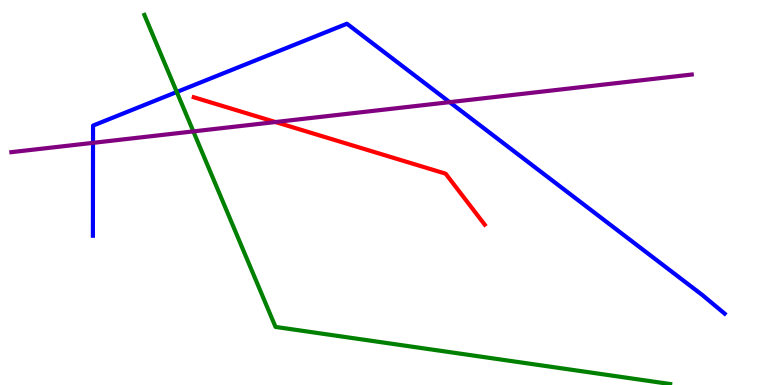[{'lines': ['blue', 'red'], 'intersections': []}, {'lines': ['green', 'red'], 'intersections': []}, {'lines': ['purple', 'red'], 'intersections': [{'x': 3.55, 'y': 6.83}]}, {'lines': ['blue', 'green'], 'intersections': [{'x': 2.28, 'y': 7.61}]}, {'lines': ['blue', 'purple'], 'intersections': [{'x': 1.2, 'y': 6.29}, {'x': 5.8, 'y': 7.35}]}, {'lines': ['green', 'purple'], 'intersections': [{'x': 2.49, 'y': 6.59}]}]